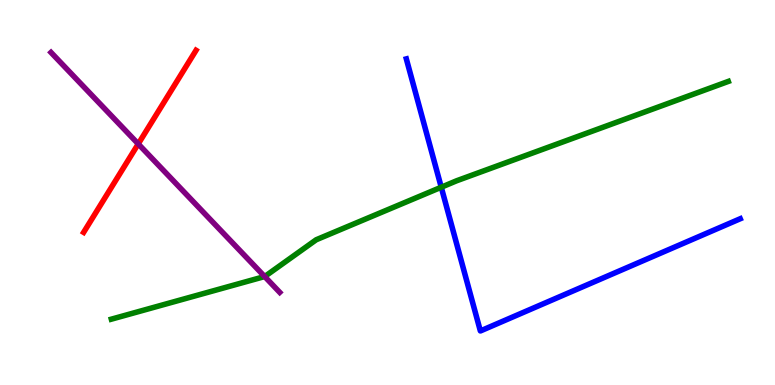[{'lines': ['blue', 'red'], 'intersections': []}, {'lines': ['green', 'red'], 'intersections': []}, {'lines': ['purple', 'red'], 'intersections': [{'x': 1.78, 'y': 6.26}]}, {'lines': ['blue', 'green'], 'intersections': [{'x': 5.69, 'y': 5.14}]}, {'lines': ['blue', 'purple'], 'intersections': []}, {'lines': ['green', 'purple'], 'intersections': [{'x': 3.41, 'y': 2.82}]}]